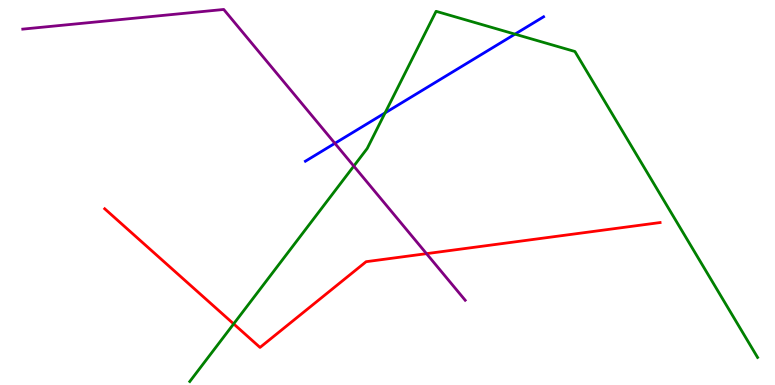[{'lines': ['blue', 'red'], 'intersections': []}, {'lines': ['green', 'red'], 'intersections': [{'x': 3.01, 'y': 1.59}]}, {'lines': ['purple', 'red'], 'intersections': [{'x': 5.5, 'y': 3.41}]}, {'lines': ['blue', 'green'], 'intersections': [{'x': 4.97, 'y': 7.07}, {'x': 6.64, 'y': 9.11}]}, {'lines': ['blue', 'purple'], 'intersections': [{'x': 4.32, 'y': 6.28}]}, {'lines': ['green', 'purple'], 'intersections': [{'x': 4.57, 'y': 5.69}]}]